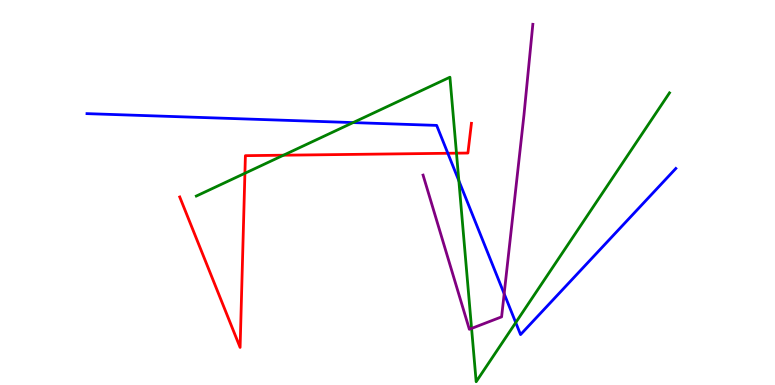[{'lines': ['blue', 'red'], 'intersections': [{'x': 5.78, 'y': 6.02}]}, {'lines': ['green', 'red'], 'intersections': [{'x': 3.16, 'y': 5.5}, {'x': 3.66, 'y': 5.97}, {'x': 5.89, 'y': 6.02}]}, {'lines': ['purple', 'red'], 'intersections': []}, {'lines': ['blue', 'green'], 'intersections': [{'x': 4.56, 'y': 6.82}, {'x': 5.92, 'y': 5.31}, {'x': 6.65, 'y': 1.62}]}, {'lines': ['blue', 'purple'], 'intersections': [{'x': 6.51, 'y': 2.37}]}, {'lines': ['green', 'purple'], 'intersections': [{'x': 6.08, 'y': 1.47}]}]